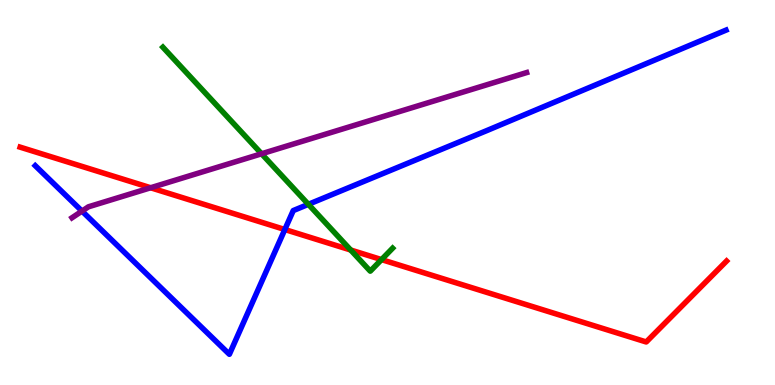[{'lines': ['blue', 'red'], 'intersections': [{'x': 3.68, 'y': 4.04}]}, {'lines': ['green', 'red'], 'intersections': [{'x': 4.52, 'y': 3.51}, {'x': 4.92, 'y': 3.26}]}, {'lines': ['purple', 'red'], 'intersections': [{'x': 1.94, 'y': 5.12}]}, {'lines': ['blue', 'green'], 'intersections': [{'x': 3.98, 'y': 4.69}]}, {'lines': ['blue', 'purple'], 'intersections': [{'x': 1.06, 'y': 4.52}]}, {'lines': ['green', 'purple'], 'intersections': [{'x': 3.38, 'y': 6.01}]}]